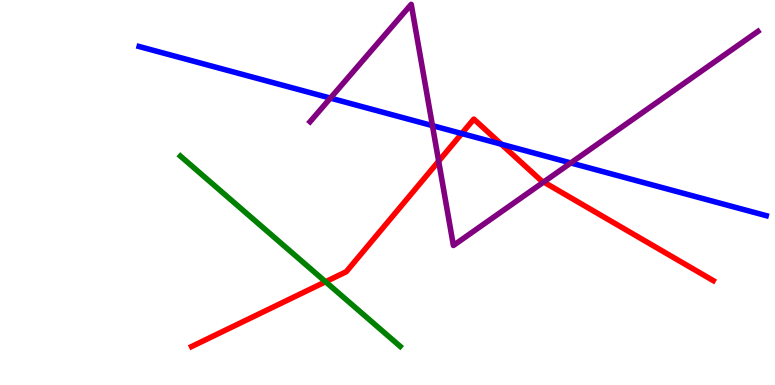[{'lines': ['blue', 'red'], 'intersections': [{'x': 5.96, 'y': 6.53}, {'x': 6.47, 'y': 6.25}]}, {'lines': ['green', 'red'], 'intersections': [{'x': 4.2, 'y': 2.68}]}, {'lines': ['purple', 'red'], 'intersections': [{'x': 5.66, 'y': 5.81}, {'x': 7.02, 'y': 5.27}]}, {'lines': ['blue', 'green'], 'intersections': []}, {'lines': ['blue', 'purple'], 'intersections': [{'x': 4.26, 'y': 7.45}, {'x': 5.58, 'y': 6.74}, {'x': 7.37, 'y': 5.77}]}, {'lines': ['green', 'purple'], 'intersections': []}]